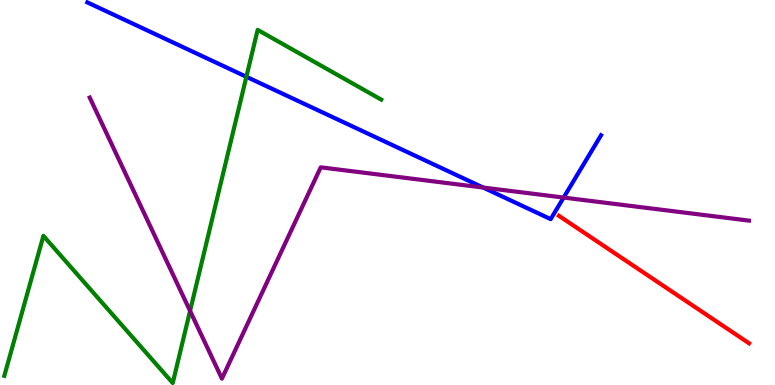[{'lines': ['blue', 'red'], 'intersections': []}, {'lines': ['green', 'red'], 'intersections': []}, {'lines': ['purple', 'red'], 'intersections': []}, {'lines': ['blue', 'green'], 'intersections': [{'x': 3.18, 'y': 8.01}]}, {'lines': ['blue', 'purple'], 'intersections': [{'x': 6.23, 'y': 5.13}, {'x': 7.27, 'y': 4.87}]}, {'lines': ['green', 'purple'], 'intersections': [{'x': 2.45, 'y': 1.92}]}]